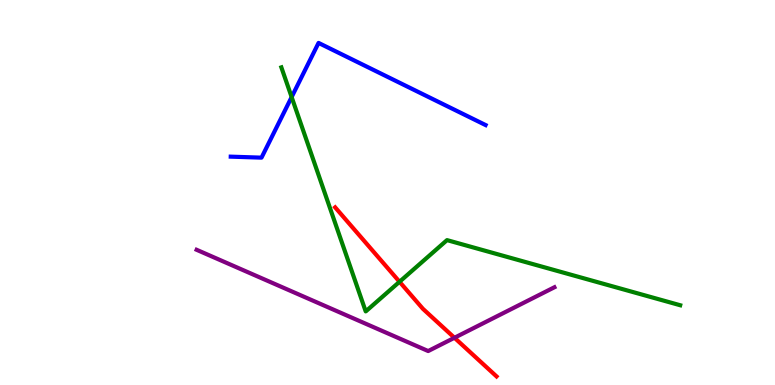[{'lines': ['blue', 'red'], 'intersections': []}, {'lines': ['green', 'red'], 'intersections': [{'x': 5.16, 'y': 2.68}]}, {'lines': ['purple', 'red'], 'intersections': [{'x': 5.86, 'y': 1.23}]}, {'lines': ['blue', 'green'], 'intersections': [{'x': 3.76, 'y': 7.48}]}, {'lines': ['blue', 'purple'], 'intersections': []}, {'lines': ['green', 'purple'], 'intersections': []}]